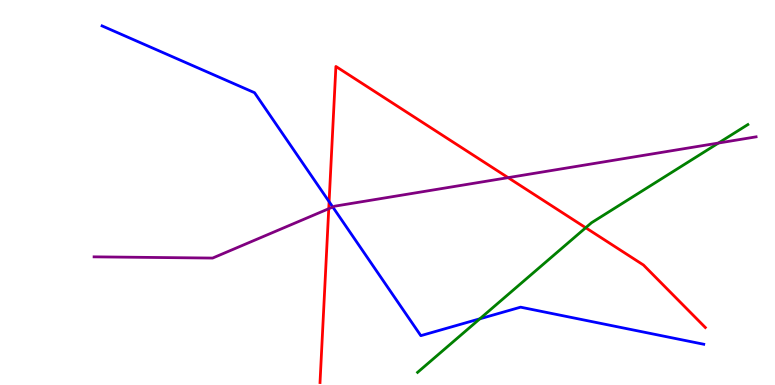[{'lines': ['blue', 'red'], 'intersections': [{'x': 4.25, 'y': 4.76}]}, {'lines': ['green', 'red'], 'intersections': [{'x': 7.56, 'y': 4.08}]}, {'lines': ['purple', 'red'], 'intersections': [{'x': 4.24, 'y': 4.58}, {'x': 6.56, 'y': 5.39}]}, {'lines': ['blue', 'green'], 'intersections': [{'x': 6.19, 'y': 1.72}]}, {'lines': ['blue', 'purple'], 'intersections': [{'x': 4.29, 'y': 4.62}]}, {'lines': ['green', 'purple'], 'intersections': [{'x': 9.27, 'y': 6.28}]}]